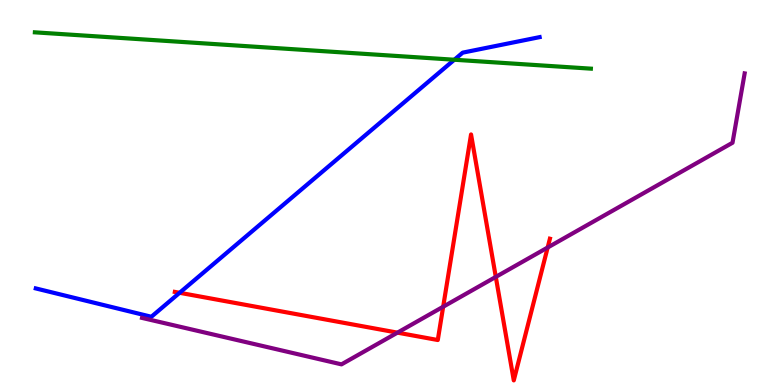[{'lines': ['blue', 'red'], 'intersections': [{'x': 2.32, 'y': 2.4}]}, {'lines': ['green', 'red'], 'intersections': []}, {'lines': ['purple', 'red'], 'intersections': [{'x': 5.13, 'y': 1.36}, {'x': 5.72, 'y': 2.03}, {'x': 6.4, 'y': 2.81}, {'x': 7.07, 'y': 3.57}]}, {'lines': ['blue', 'green'], 'intersections': [{'x': 5.86, 'y': 8.45}]}, {'lines': ['blue', 'purple'], 'intersections': []}, {'lines': ['green', 'purple'], 'intersections': []}]